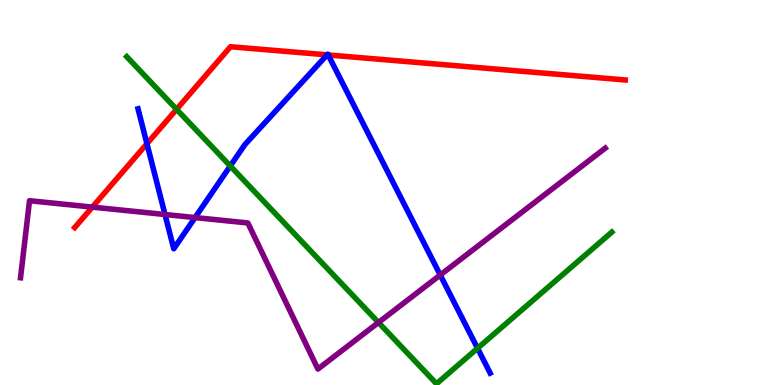[{'lines': ['blue', 'red'], 'intersections': [{'x': 1.9, 'y': 6.27}, {'x': 4.22, 'y': 8.58}, {'x': 4.23, 'y': 8.57}]}, {'lines': ['green', 'red'], 'intersections': [{'x': 2.28, 'y': 7.16}]}, {'lines': ['purple', 'red'], 'intersections': [{'x': 1.19, 'y': 4.62}]}, {'lines': ['blue', 'green'], 'intersections': [{'x': 2.97, 'y': 5.69}, {'x': 6.16, 'y': 0.954}]}, {'lines': ['blue', 'purple'], 'intersections': [{'x': 2.13, 'y': 4.43}, {'x': 2.52, 'y': 4.35}, {'x': 5.68, 'y': 2.86}]}, {'lines': ['green', 'purple'], 'intersections': [{'x': 4.88, 'y': 1.62}]}]